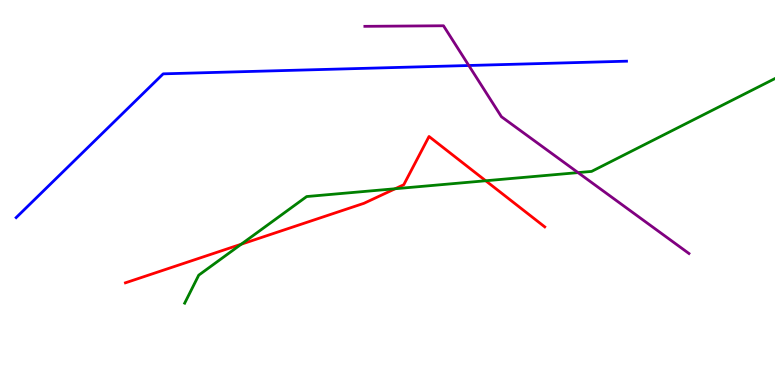[{'lines': ['blue', 'red'], 'intersections': []}, {'lines': ['green', 'red'], 'intersections': [{'x': 3.11, 'y': 3.66}, {'x': 5.1, 'y': 5.1}, {'x': 6.27, 'y': 5.31}]}, {'lines': ['purple', 'red'], 'intersections': []}, {'lines': ['blue', 'green'], 'intersections': []}, {'lines': ['blue', 'purple'], 'intersections': [{'x': 6.05, 'y': 8.3}]}, {'lines': ['green', 'purple'], 'intersections': [{'x': 7.46, 'y': 5.52}]}]